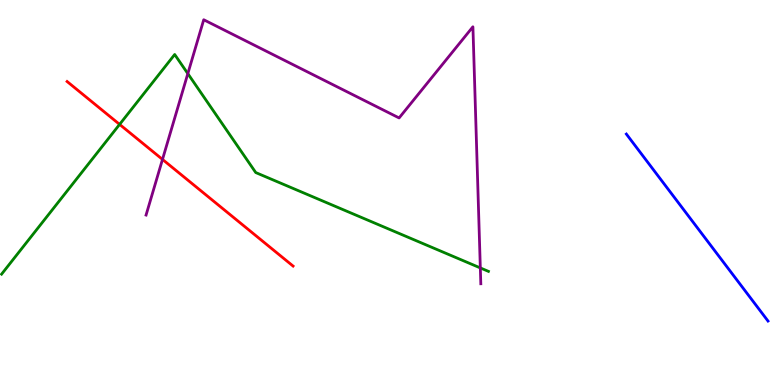[{'lines': ['blue', 'red'], 'intersections': []}, {'lines': ['green', 'red'], 'intersections': [{'x': 1.54, 'y': 6.77}]}, {'lines': ['purple', 'red'], 'intersections': [{'x': 2.1, 'y': 5.86}]}, {'lines': ['blue', 'green'], 'intersections': []}, {'lines': ['blue', 'purple'], 'intersections': []}, {'lines': ['green', 'purple'], 'intersections': [{'x': 2.42, 'y': 8.09}, {'x': 6.2, 'y': 3.04}]}]